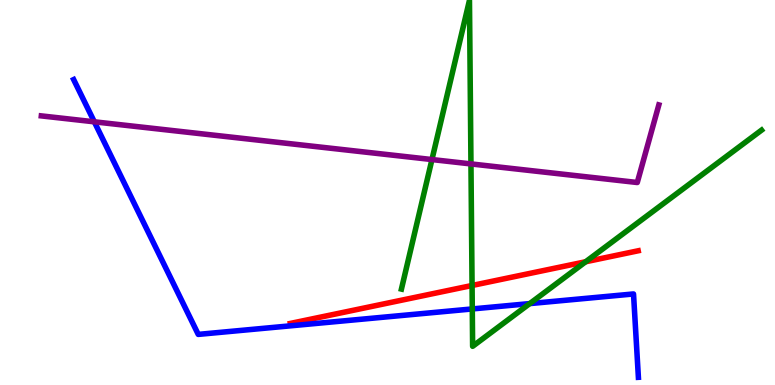[{'lines': ['blue', 'red'], 'intersections': []}, {'lines': ['green', 'red'], 'intersections': [{'x': 6.09, 'y': 2.58}, {'x': 7.56, 'y': 3.2}]}, {'lines': ['purple', 'red'], 'intersections': []}, {'lines': ['blue', 'green'], 'intersections': [{'x': 6.09, 'y': 1.98}, {'x': 6.84, 'y': 2.11}]}, {'lines': ['blue', 'purple'], 'intersections': [{'x': 1.22, 'y': 6.84}]}, {'lines': ['green', 'purple'], 'intersections': [{'x': 5.57, 'y': 5.86}, {'x': 6.08, 'y': 5.74}]}]